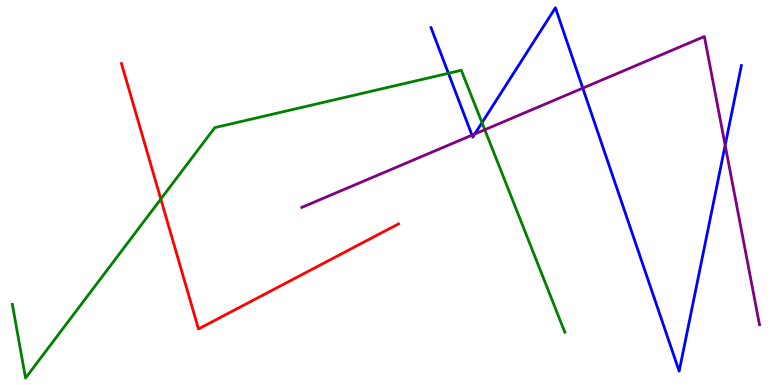[{'lines': ['blue', 'red'], 'intersections': []}, {'lines': ['green', 'red'], 'intersections': [{'x': 2.07, 'y': 4.83}]}, {'lines': ['purple', 'red'], 'intersections': []}, {'lines': ['blue', 'green'], 'intersections': [{'x': 5.79, 'y': 8.1}, {'x': 6.22, 'y': 6.81}]}, {'lines': ['blue', 'purple'], 'intersections': [{'x': 6.09, 'y': 6.49}, {'x': 6.13, 'y': 6.52}, {'x': 7.52, 'y': 7.71}, {'x': 9.36, 'y': 6.23}]}, {'lines': ['green', 'purple'], 'intersections': [{'x': 6.26, 'y': 6.63}]}]